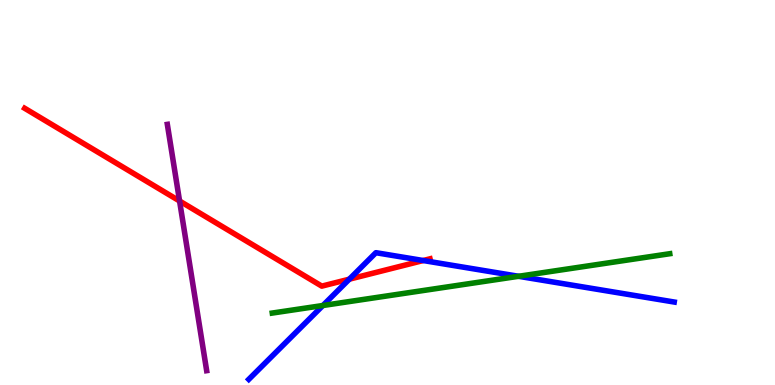[{'lines': ['blue', 'red'], 'intersections': [{'x': 4.51, 'y': 2.75}, {'x': 5.46, 'y': 3.23}]}, {'lines': ['green', 'red'], 'intersections': []}, {'lines': ['purple', 'red'], 'intersections': [{'x': 2.32, 'y': 4.78}]}, {'lines': ['blue', 'green'], 'intersections': [{'x': 4.17, 'y': 2.06}, {'x': 6.69, 'y': 2.82}]}, {'lines': ['blue', 'purple'], 'intersections': []}, {'lines': ['green', 'purple'], 'intersections': []}]